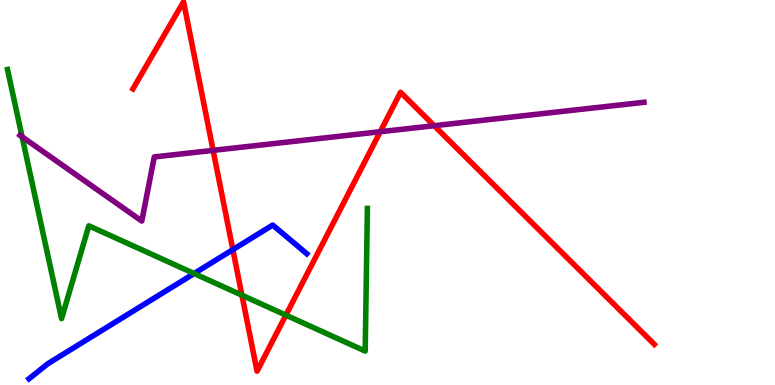[{'lines': ['blue', 'red'], 'intersections': [{'x': 3.0, 'y': 3.52}]}, {'lines': ['green', 'red'], 'intersections': [{'x': 3.12, 'y': 2.33}, {'x': 3.69, 'y': 1.81}]}, {'lines': ['purple', 'red'], 'intersections': [{'x': 2.75, 'y': 6.09}, {'x': 4.91, 'y': 6.58}, {'x': 5.6, 'y': 6.73}]}, {'lines': ['blue', 'green'], 'intersections': [{'x': 2.5, 'y': 2.9}]}, {'lines': ['blue', 'purple'], 'intersections': []}, {'lines': ['green', 'purple'], 'intersections': [{'x': 0.285, 'y': 6.45}]}]